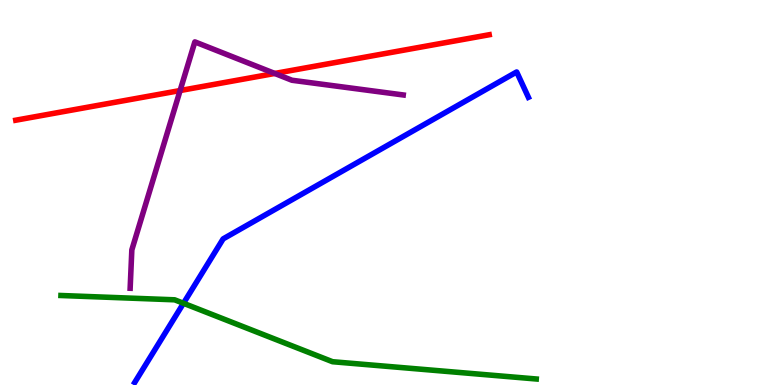[{'lines': ['blue', 'red'], 'intersections': []}, {'lines': ['green', 'red'], 'intersections': []}, {'lines': ['purple', 'red'], 'intersections': [{'x': 2.32, 'y': 7.65}, {'x': 3.55, 'y': 8.09}]}, {'lines': ['blue', 'green'], 'intersections': [{'x': 2.37, 'y': 2.12}]}, {'lines': ['blue', 'purple'], 'intersections': []}, {'lines': ['green', 'purple'], 'intersections': []}]